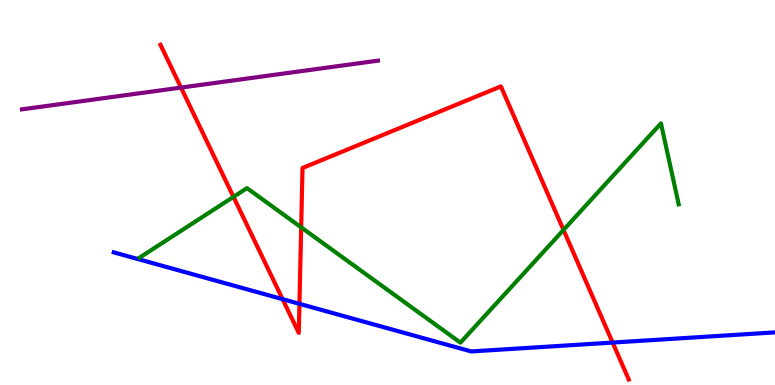[{'lines': ['blue', 'red'], 'intersections': [{'x': 3.65, 'y': 2.23}, {'x': 3.86, 'y': 2.11}, {'x': 7.9, 'y': 1.1}]}, {'lines': ['green', 'red'], 'intersections': [{'x': 3.01, 'y': 4.89}, {'x': 3.89, 'y': 4.09}, {'x': 7.27, 'y': 4.03}]}, {'lines': ['purple', 'red'], 'intersections': [{'x': 2.34, 'y': 7.72}]}, {'lines': ['blue', 'green'], 'intersections': []}, {'lines': ['blue', 'purple'], 'intersections': []}, {'lines': ['green', 'purple'], 'intersections': []}]